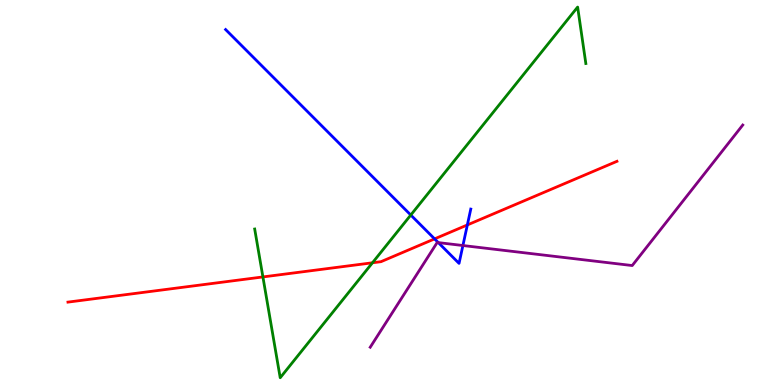[{'lines': ['blue', 'red'], 'intersections': [{'x': 5.61, 'y': 3.8}, {'x': 6.03, 'y': 4.16}]}, {'lines': ['green', 'red'], 'intersections': [{'x': 3.39, 'y': 2.81}, {'x': 4.81, 'y': 3.17}]}, {'lines': ['purple', 'red'], 'intersections': []}, {'lines': ['blue', 'green'], 'intersections': [{'x': 5.3, 'y': 4.41}]}, {'lines': ['blue', 'purple'], 'intersections': [{'x': 5.66, 'y': 3.7}, {'x': 5.97, 'y': 3.62}]}, {'lines': ['green', 'purple'], 'intersections': []}]